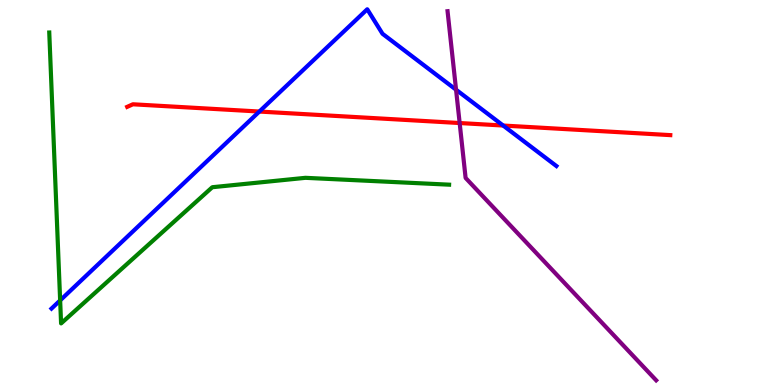[{'lines': ['blue', 'red'], 'intersections': [{'x': 3.35, 'y': 7.1}, {'x': 6.49, 'y': 6.74}]}, {'lines': ['green', 'red'], 'intersections': []}, {'lines': ['purple', 'red'], 'intersections': [{'x': 5.93, 'y': 6.8}]}, {'lines': ['blue', 'green'], 'intersections': [{'x': 0.776, 'y': 2.2}]}, {'lines': ['blue', 'purple'], 'intersections': [{'x': 5.88, 'y': 7.67}]}, {'lines': ['green', 'purple'], 'intersections': []}]